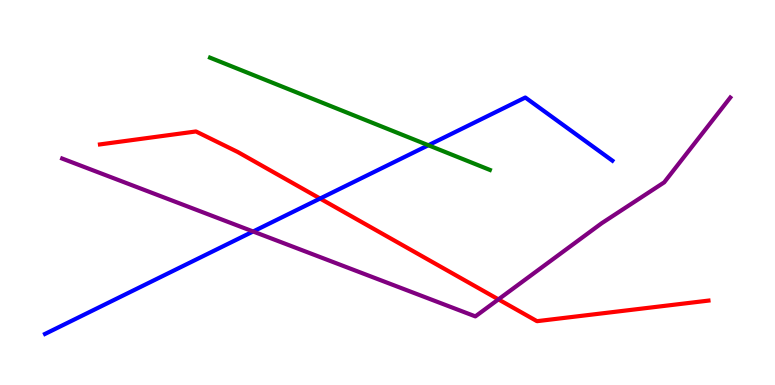[{'lines': ['blue', 'red'], 'intersections': [{'x': 4.13, 'y': 4.84}]}, {'lines': ['green', 'red'], 'intersections': []}, {'lines': ['purple', 'red'], 'intersections': [{'x': 6.43, 'y': 2.22}]}, {'lines': ['blue', 'green'], 'intersections': [{'x': 5.53, 'y': 6.23}]}, {'lines': ['blue', 'purple'], 'intersections': [{'x': 3.27, 'y': 3.99}]}, {'lines': ['green', 'purple'], 'intersections': []}]